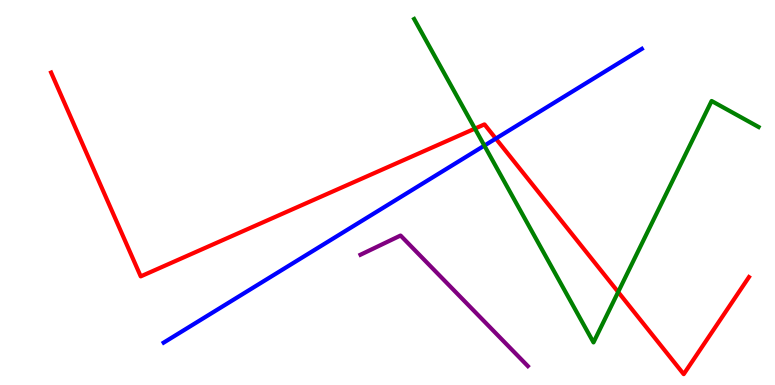[{'lines': ['blue', 'red'], 'intersections': [{'x': 6.4, 'y': 6.4}]}, {'lines': ['green', 'red'], 'intersections': [{'x': 6.13, 'y': 6.66}, {'x': 7.98, 'y': 2.42}]}, {'lines': ['purple', 'red'], 'intersections': []}, {'lines': ['blue', 'green'], 'intersections': [{'x': 6.25, 'y': 6.22}]}, {'lines': ['blue', 'purple'], 'intersections': []}, {'lines': ['green', 'purple'], 'intersections': []}]